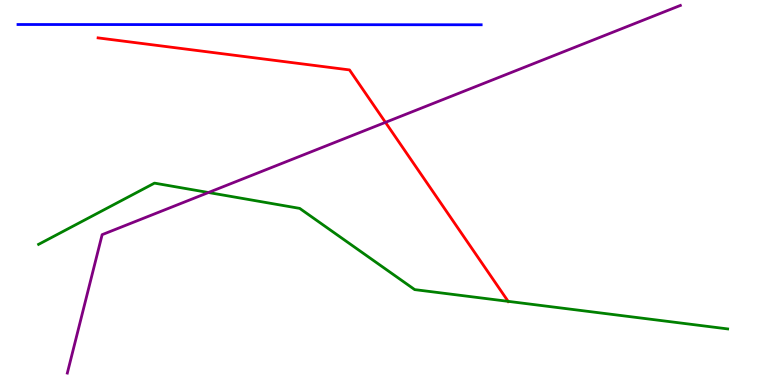[{'lines': ['blue', 'red'], 'intersections': []}, {'lines': ['green', 'red'], 'intersections': [{'x': 6.56, 'y': 2.17}]}, {'lines': ['purple', 'red'], 'intersections': [{'x': 4.97, 'y': 6.82}]}, {'lines': ['blue', 'green'], 'intersections': []}, {'lines': ['blue', 'purple'], 'intersections': []}, {'lines': ['green', 'purple'], 'intersections': [{'x': 2.69, 'y': 5.0}]}]